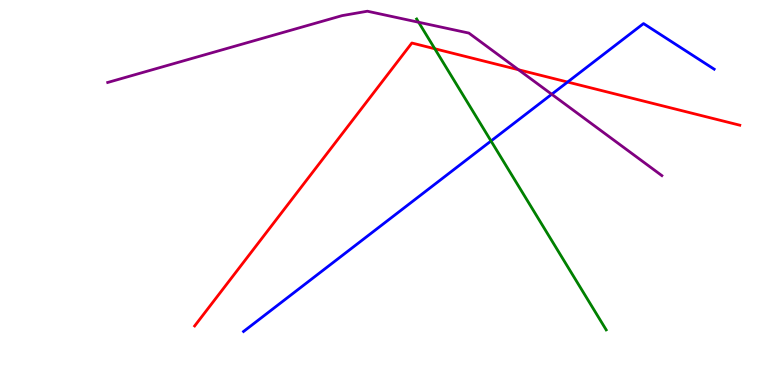[{'lines': ['blue', 'red'], 'intersections': [{'x': 7.32, 'y': 7.87}]}, {'lines': ['green', 'red'], 'intersections': [{'x': 5.61, 'y': 8.73}]}, {'lines': ['purple', 'red'], 'intersections': [{'x': 6.69, 'y': 8.19}]}, {'lines': ['blue', 'green'], 'intersections': [{'x': 6.34, 'y': 6.34}]}, {'lines': ['blue', 'purple'], 'intersections': [{'x': 7.12, 'y': 7.55}]}, {'lines': ['green', 'purple'], 'intersections': [{'x': 5.4, 'y': 9.42}]}]